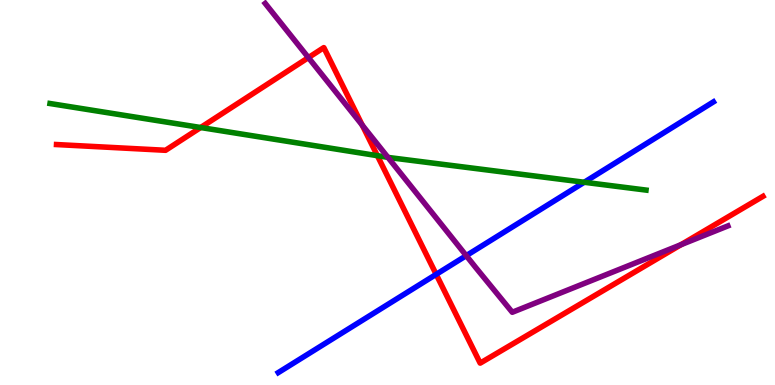[{'lines': ['blue', 'red'], 'intersections': [{'x': 5.63, 'y': 2.87}]}, {'lines': ['green', 'red'], 'intersections': [{'x': 2.59, 'y': 6.69}, {'x': 4.87, 'y': 5.96}]}, {'lines': ['purple', 'red'], 'intersections': [{'x': 3.98, 'y': 8.5}, {'x': 4.67, 'y': 6.75}, {'x': 8.79, 'y': 3.64}]}, {'lines': ['blue', 'green'], 'intersections': [{'x': 7.54, 'y': 5.27}]}, {'lines': ['blue', 'purple'], 'intersections': [{'x': 6.02, 'y': 3.36}]}, {'lines': ['green', 'purple'], 'intersections': [{'x': 5.01, 'y': 5.91}]}]